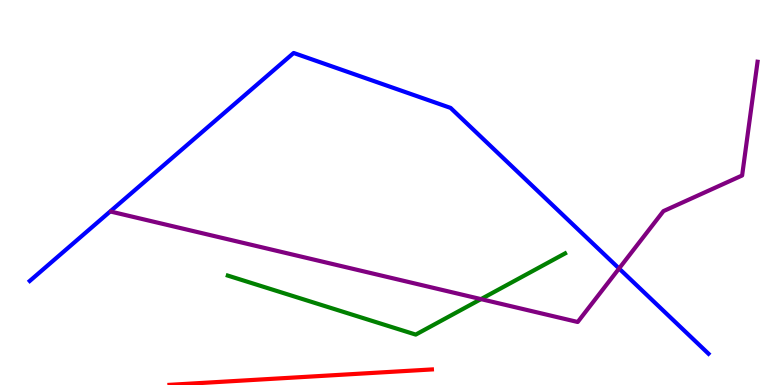[{'lines': ['blue', 'red'], 'intersections': []}, {'lines': ['green', 'red'], 'intersections': []}, {'lines': ['purple', 'red'], 'intersections': []}, {'lines': ['blue', 'green'], 'intersections': []}, {'lines': ['blue', 'purple'], 'intersections': [{'x': 7.99, 'y': 3.03}]}, {'lines': ['green', 'purple'], 'intersections': [{'x': 6.21, 'y': 2.23}]}]